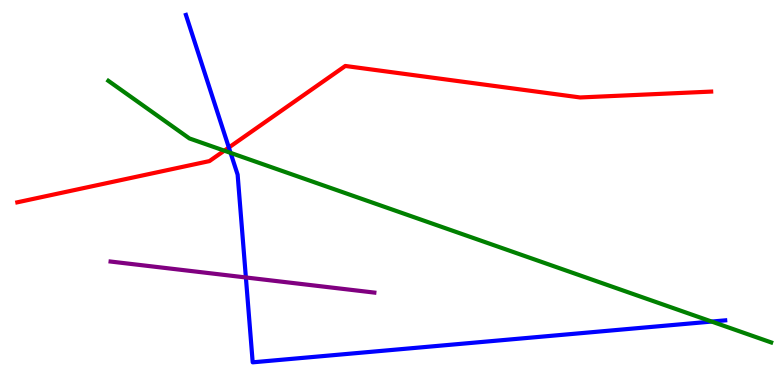[{'lines': ['blue', 'red'], 'intersections': [{'x': 2.95, 'y': 6.17}]}, {'lines': ['green', 'red'], 'intersections': [{'x': 2.89, 'y': 6.09}]}, {'lines': ['purple', 'red'], 'intersections': []}, {'lines': ['blue', 'green'], 'intersections': [{'x': 2.98, 'y': 6.03}, {'x': 9.18, 'y': 1.65}]}, {'lines': ['blue', 'purple'], 'intersections': [{'x': 3.17, 'y': 2.79}]}, {'lines': ['green', 'purple'], 'intersections': []}]